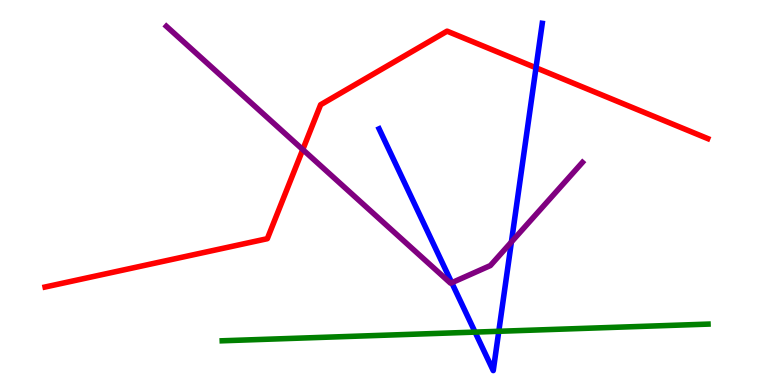[{'lines': ['blue', 'red'], 'intersections': [{'x': 6.92, 'y': 8.24}]}, {'lines': ['green', 'red'], 'intersections': []}, {'lines': ['purple', 'red'], 'intersections': [{'x': 3.91, 'y': 6.11}]}, {'lines': ['blue', 'green'], 'intersections': [{'x': 6.13, 'y': 1.37}, {'x': 6.44, 'y': 1.39}]}, {'lines': ['blue', 'purple'], 'intersections': [{'x': 5.83, 'y': 2.66}, {'x': 6.6, 'y': 3.71}]}, {'lines': ['green', 'purple'], 'intersections': []}]